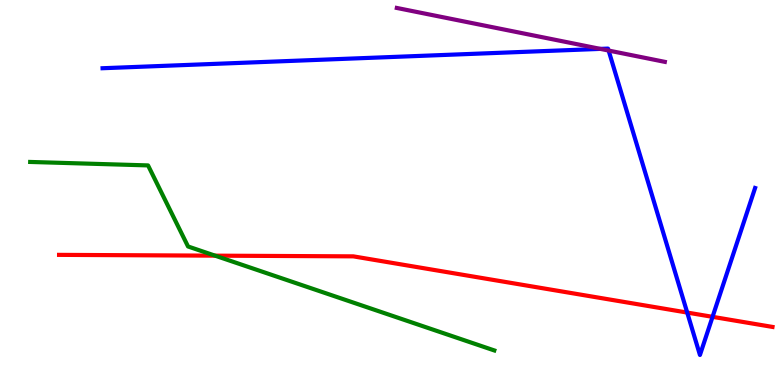[{'lines': ['blue', 'red'], 'intersections': [{'x': 8.87, 'y': 1.88}, {'x': 9.19, 'y': 1.77}]}, {'lines': ['green', 'red'], 'intersections': [{'x': 2.78, 'y': 3.36}]}, {'lines': ['purple', 'red'], 'intersections': []}, {'lines': ['blue', 'green'], 'intersections': []}, {'lines': ['blue', 'purple'], 'intersections': [{'x': 7.75, 'y': 8.73}, {'x': 7.85, 'y': 8.69}]}, {'lines': ['green', 'purple'], 'intersections': []}]